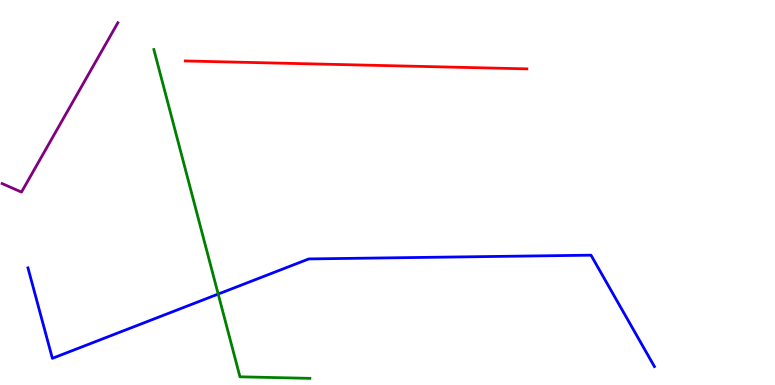[{'lines': ['blue', 'red'], 'intersections': []}, {'lines': ['green', 'red'], 'intersections': []}, {'lines': ['purple', 'red'], 'intersections': []}, {'lines': ['blue', 'green'], 'intersections': [{'x': 2.82, 'y': 2.36}]}, {'lines': ['blue', 'purple'], 'intersections': []}, {'lines': ['green', 'purple'], 'intersections': []}]